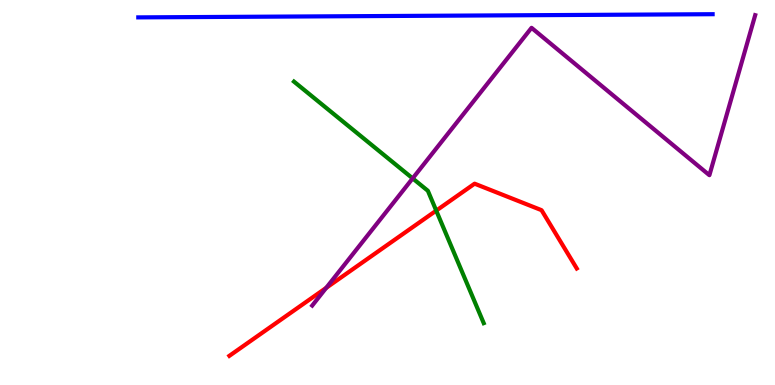[{'lines': ['blue', 'red'], 'intersections': []}, {'lines': ['green', 'red'], 'intersections': [{'x': 5.63, 'y': 4.53}]}, {'lines': ['purple', 'red'], 'intersections': [{'x': 4.21, 'y': 2.52}]}, {'lines': ['blue', 'green'], 'intersections': []}, {'lines': ['blue', 'purple'], 'intersections': []}, {'lines': ['green', 'purple'], 'intersections': [{'x': 5.32, 'y': 5.37}]}]